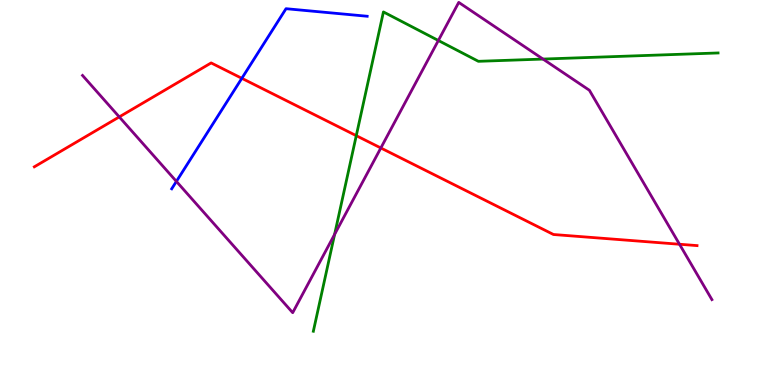[{'lines': ['blue', 'red'], 'intersections': [{'x': 3.12, 'y': 7.97}]}, {'lines': ['green', 'red'], 'intersections': [{'x': 4.6, 'y': 6.48}]}, {'lines': ['purple', 'red'], 'intersections': [{'x': 1.54, 'y': 6.96}, {'x': 4.91, 'y': 6.16}, {'x': 8.77, 'y': 3.66}]}, {'lines': ['blue', 'green'], 'intersections': []}, {'lines': ['blue', 'purple'], 'intersections': [{'x': 2.28, 'y': 5.29}]}, {'lines': ['green', 'purple'], 'intersections': [{'x': 4.32, 'y': 3.91}, {'x': 5.66, 'y': 8.95}, {'x': 7.01, 'y': 8.47}]}]